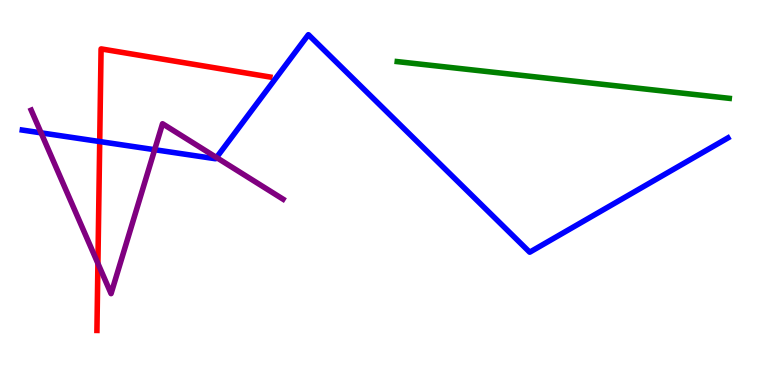[{'lines': ['blue', 'red'], 'intersections': [{'x': 1.29, 'y': 6.32}]}, {'lines': ['green', 'red'], 'intersections': []}, {'lines': ['purple', 'red'], 'intersections': [{'x': 1.26, 'y': 3.16}]}, {'lines': ['blue', 'green'], 'intersections': []}, {'lines': ['blue', 'purple'], 'intersections': [{'x': 0.53, 'y': 6.55}, {'x': 2.0, 'y': 6.11}, {'x': 2.79, 'y': 5.91}]}, {'lines': ['green', 'purple'], 'intersections': []}]